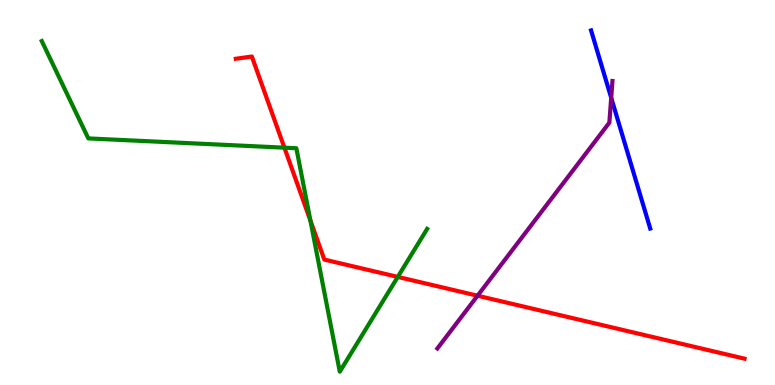[{'lines': ['blue', 'red'], 'intersections': []}, {'lines': ['green', 'red'], 'intersections': [{'x': 3.67, 'y': 6.16}, {'x': 4.01, 'y': 4.27}, {'x': 5.13, 'y': 2.81}]}, {'lines': ['purple', 'red'], 'intersections': [{'x': 6.16, 'y': 2.32}]}, {'lines': ['blue', 'green'], 'intersections': []}, {'lines': ['blue', 'purple'], 'intersections': [{'x': 7.89, 'y': 7.46}]}, {'lines': ['green', 'purple'], 'intersections': []}]